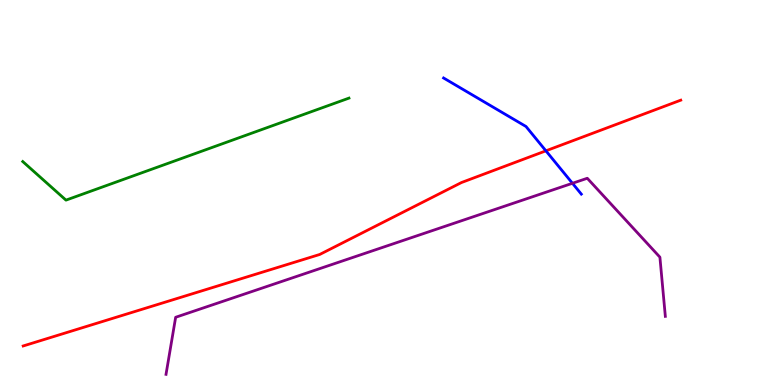[{'lines': ['blue', 'red'], 'intersections': [{'x': 7.04, 'y': 6.08}]}, {'lines': ['green', 'red'], 'intersections': []}, {'lines': ['purple', 'red'], 'intersections': []}, {'lines': ['blue', 'green'], 'intersections': []}, {'lines': ['blue', 'purple'], 'intersections': [{'x': 7.39, 'y': 5.24}]}, {'lines': ['green', 'purple'], 'intersections': []}]